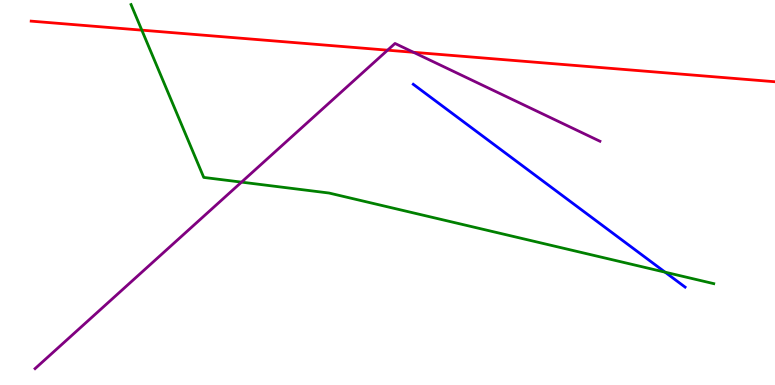[{'lines': ['blue', 'red'], 'intersections': []}, {'lines': ['green', 'red'], 'intersections': [{'x': 1.83, 'y': 9.22}]}, {'lines': ['purple', 'red'], 'intersections': [{'x': 5.0, 'y': 8.7}, {'x': 5.34, 'y': 8.64}]}, {'lines': ['blue', 'green'], 'intersections': [{'x': 8.58, 'y': 2.93}]}, {'lines': ['blue', 'purple'], 'intersections': []}, {'lines': ['green', 'purple'], 'intersections': [{'x': 3.12, 'y': 5.27}]}]